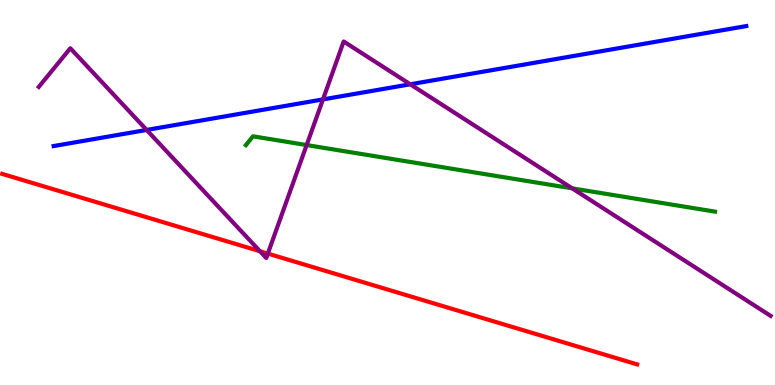[{'lines': ['blue', 'red'], 'intersections': []}, {'lines': ['green', 'red'], 'intersections': []}, {'lines': ['purple', 'red'], 'intersections': [{'x': 3.35, 'y': 3.47}, {'x': 3.46, 'y': 3.41}]}, {'lines': ['blue', 'green'], 'intersections': []}, {'lines': ['blue', 'purple'], 'intersections': [{'x': 1.89, 'y': 6.62}, {'x': 4.17, 'y': 7.42}, {'x': 5.29, 'y': 7.81}]}, {'lines': ['green', 'purple'], 'intersections': [{'x': 3.96, 'y': 6.23}, {'x': 7.38, 'y': 5.11}]}]